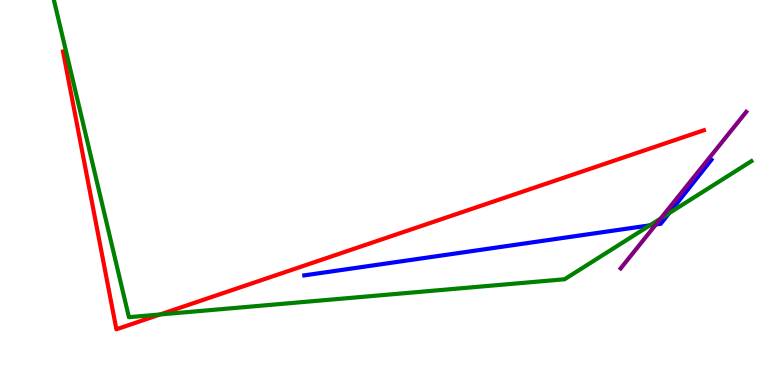[{'lines': ['blue', 'red'], 'intersections': []}, {'lines': ['green', 'red'], 'intersections': [{'x': 2.07, 'y': 1.83}]}, {'lines': ['purple', 'red'], 'intersections': []}, {'lines': ['blue', 'green'], 'intersections': [{'x': 8.39, 'y': 4.15}, {'x': 8.63, 'y': 4.46}]}, {'lines': ['blue', 'purple'], 'intersections': [{'x': 8.46, 'y': 4.17}]}, {'lines': ['green', 'purple'], 'intersections': [{'x': 8.53, 'y': 4.32}]}]